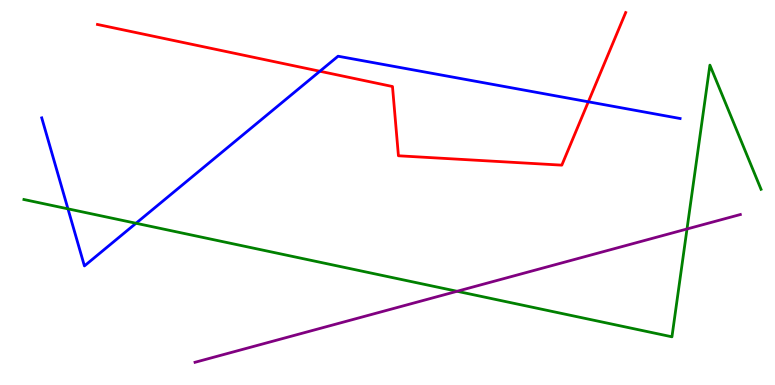[{'lines': ['blue', 'red'], 'intersections': [{'x': 4.13, 'y': 8.15}, {'x': 7.59, 'y': 7.36}]}, {'lines': ['green', 'red'], 'intersections': []}, {'lines': ['purple', 'red'], 'intersections': []}, {'lines': ['blue', 'green'], 'intersections': [{'x': 0.877, 'y': 4.58}, {'x': 1.76, 'y': 4.2}]}, {'lines': ['blue', 'purple'], 'intersections': []}, {'lines': ['green', 'purple'], 'intersections': [{'x': 5.9, 'y': 2.43}, {'x': 8.86, 'y': 4.05}]}]